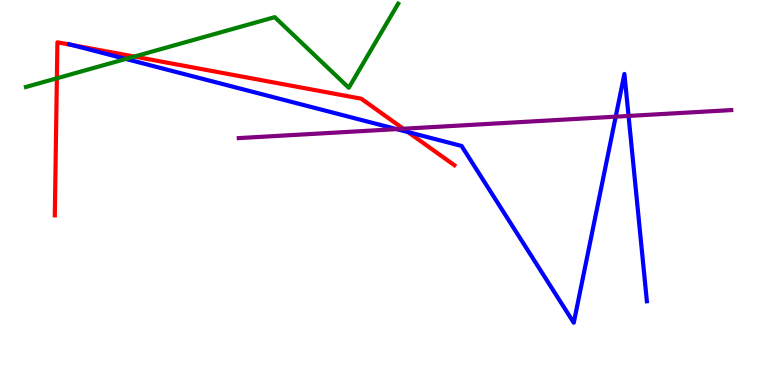[{'lines': ['blue', 'red'], 'intersections': [{'x': 0.927, 'y': 8.83}, {'x': 5.26, 'y': 6.57}]}, {'lines': ['green', 'red'], 'intersections': [{'x': 0.734, 'y': 7.97}, {'x': 1.73, 'y': 8.53}]}, {'lines': ['purple', 'red'], 'intersections': [{'x': 5.2, 'y': 6.66}]}, {'lines': ['blue', 'green'], 'intersections': [{'x': 1.62, 'y': 8.47}]}, {'lines': ['blue', 'purple'], 'intersections': [{'x': 5.12, 'y': 6.65}, {'x': 7.94, 'y': 6.97}, {'x': 8.11, 'y': 6.99}]}, {'lines': ['green', 'purple'], 'intersections': []}]